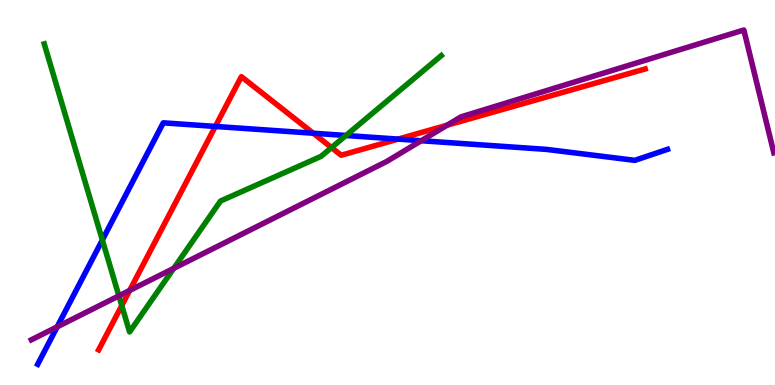[{'lines': ['blue', 'red'], 'intersections': [{'x': 2.78, 'y': 6.72}, {'x': 4.04, 'y': 6.54}, {'x': 5.14, 'y': 6.39}]}, {'lines': ['green', 'red'], 'intersections': [{'x': 1.57, 'y': 2.06}, {'x': 4.28, 'y': 6.17}]}, {'lines': ['purple', 'red'], 'intersections': [{'x': 1.67, 'y': 2.46}, {'x': 5.77, 'y': 6.75}]}, {'lines': ['blue', 'green'], 'intersections': [{'x': 1.32, 'y': 3.77}, {'x': 4.46, 'y': 6.48}]}, {'lines': ['blue', 'purple'], 'intersections': [{'x': 0.738, 'y': 1.51}, {'x': 5.44, 'y': 6.35}]}, {'lines': ['green', 'purple'], 'intersections': [{'x': 1.53, 'y': 2.31}, {'x': 2.24, 'y': 3.03}]}]